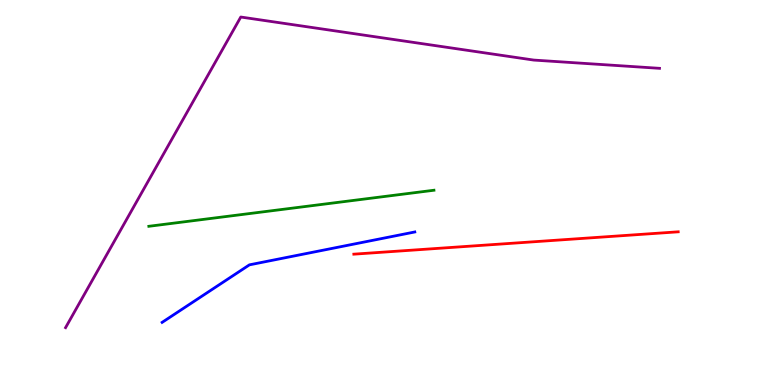[{'lines': ['blue', 'red'], 'intersections': []}, {'lines': ['green', 'red'], 'intersections': []}, {'lines': ['purple', 'red'], 'intersections': []}, {'lines': ['blue', 'green'], 'intersections': []}, {'lines': ['blue', 'purple'], 'intersections': []}, {'lines': ['green', 'purple'], 'intersections': []}]